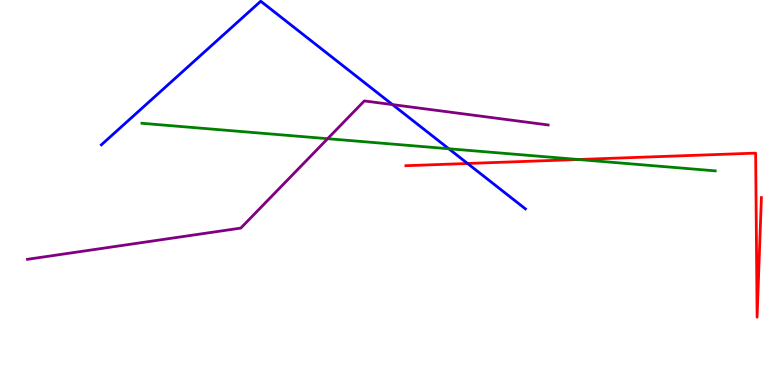[{'lines': ['blue', 'red'], 'intersections': [{'x': 6.03, 'y': 5.75}]}, {'lines': ['green', 'red'], 'intersections': [{'x': 7.46, 'y': 5.86}]}, {'lines': ['purple', 'red'], 'intersections': []}, {'lines': ['blue', 'green'], 'intersections': [{'x': 5.79, 'y': 6.14}]}, {'lines': ['blue', 'purple'], 'intersections': [{'x': 5.06, 'y': 7.28}]}, {'lines': ['green', 'purple'], 'intersections': [{'x': 4.23, 'y': 6.4}]}]